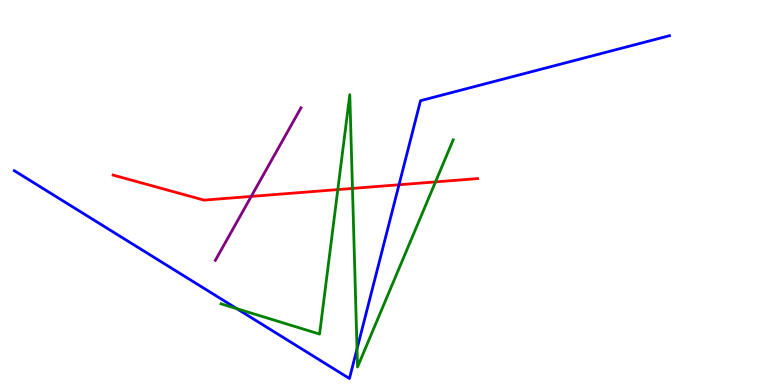[{'lines': ['blue', 'red'], 'intersections': [{'x': 5.15, 'y': 5.2}]}, {'lines': ['green', 'red'], 'intersections': [{'x': 4.36, 'y': 5.08}, {'x': 4.55, 'y': 5.11}, {'x': 5.62, 'y': 5.28}]}, {'lines': ['purple', 'red'], 'intersections': [{'x': 3.24, 'y': 4.9}]}, {'lines': ['blue', 'green'], 'intersections': [{'x': 3.06, 'y': 1.98}, {'x': 4.61, 'y': 0.939}]}, {'lines': ['blue', 'purple'], 'intersections': []}, {'lines': ['green', 'purple'], 'intersections': []}]